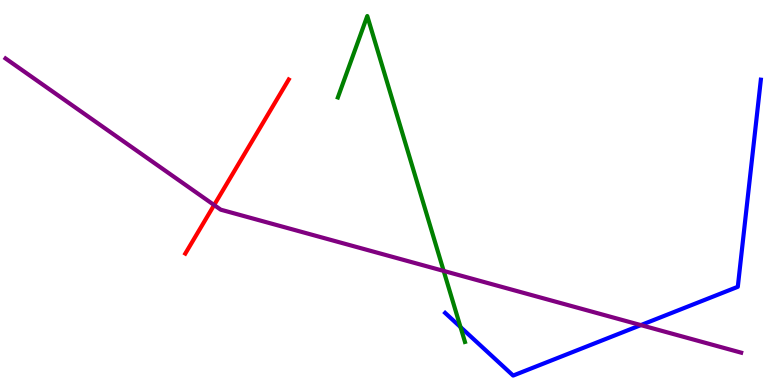[{'lines': ['blue', 'red'], 'intersections': []}, {'lines': ['green', 'red'], 'intersections': []}, {'lines': ['purple', 'red'], 'intersections': [{'x': 2.76, 'y': 4.67}]}, {'lines': ['blue', 'green'], 'intersections': [{'x': 5.94, 'y': 1.5}]}, {'lines': ['blue', 'purple'], 'intersections': [{'x': 8.27, 'y': 1.56}]}, {'lines': ['green', 'purple'], 'intersections': [{'x': 5.72, 'y': 2.96}]}]